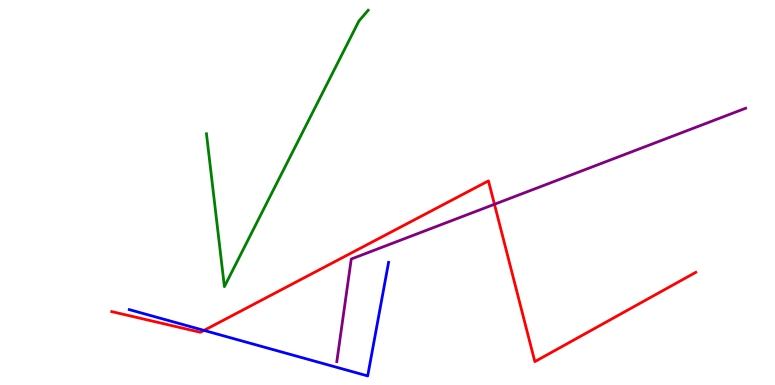[{'lines': ['blue', 'red'], 'intersections': [{'x': 2.63, 'y': 1.42}]}, {'lines': ['green', 'red'], 'intersections': []}, {'lines': ['purple', 'red'], 'intersections': [{'x': 6.38, 'y': 4.69}]}, {'lines': ['blue', 'green'], 'intersections': []}, {'lines': ['blue', 'purple'], 'intersections': []}, {'lines': ['green', 'purple'], 'intersections': []}]